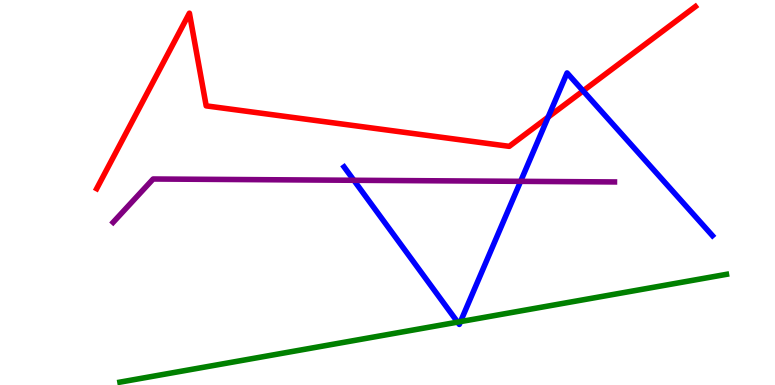[{'lines': ['blue', 'red'], 'intersections': [{'x': 7.07, 'y': 6.96}, {'x': 7.52, 'y': 7.64}]}, {'lines': ['green', 'red'], 'intersections': []}, {'lines': ['purple', 'red'], 'intersections': []}, {'lines': ['blue', 'green'], 'intersections': [{'x': 5.9, 'y': 1.63}, {'x': 5.94, 'y': 1.65}]}, {'lines': ['blue', 'purple'], 'intersections': [{'x': 4.57, 'y': 5.32}, {'x': 6.72, 'y': 5.29}]}, {'lines': ['green', 'purple'], 'intersections': []}]